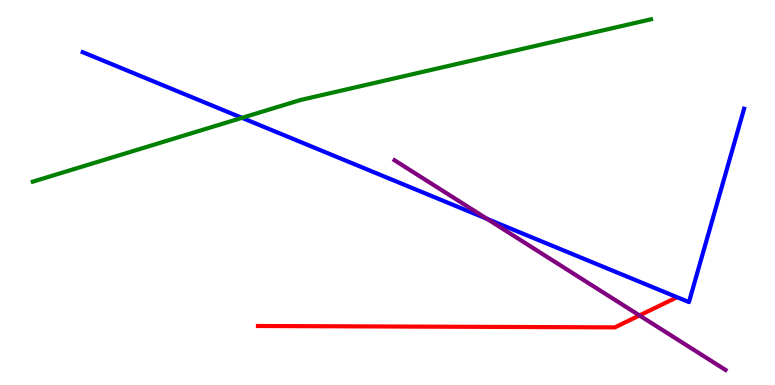[{'lines': ['blue', 'red'], 'intersections': []}, {'lines': ['green', 'red'], 'intersections': []}, {'lines': ['purple', 'red'], 'intersections': [{'x': 8.25, 'y': 1.81}]}, {'lines': ['blue', 'green'], 'intersections': [{'x': 3.12, 'y': 6.94}]}, {'lines': ['blue', 'purple'], 'intersections': [{'x': 6.28, 'y': 4.32}]}, {'lines': ['green', 'purple'], 'intersections': []}]